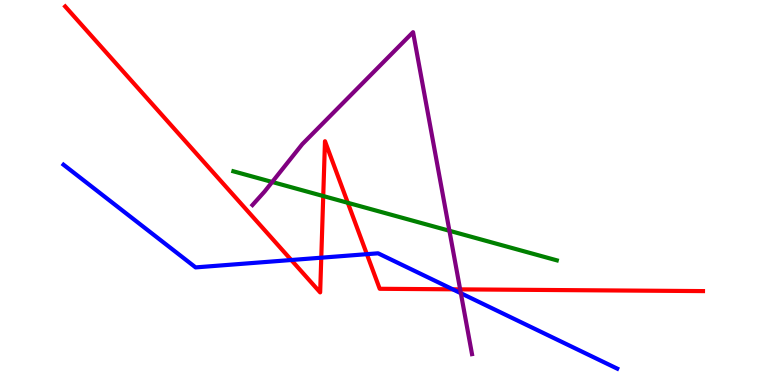[{'lines': ['blue', 'red'], 'intersections': [{'x': 3.76, 'y': 3.25}, {'x': 4.15, 'y': 3.31}, {'x': 4.73, 'y': 3.4}, {'x': 5.84, 'y': 2.49}]}, {'lines': ['green', 'red'], 'intersections': [{'x': 4.17, 'y': 4.91}, {'x': 4.49, 'y': 4.73}]}, {'lines': ['purple', 'red'], 'intersections': [{'x': 5.94, 'y': 2.48}]}, {'lines': ['blue', 'green'], 'intersections': []}, {'lines': ['blue', 'purple'], 'intersections': [{'x': 5.95, 'y': 2.38}]}, {'lines': ['green', 'purple'], 'intersections': [{'x': 3.51, 'y': 5.27}, {'x': 5.8, 'y': 4.01}]}]